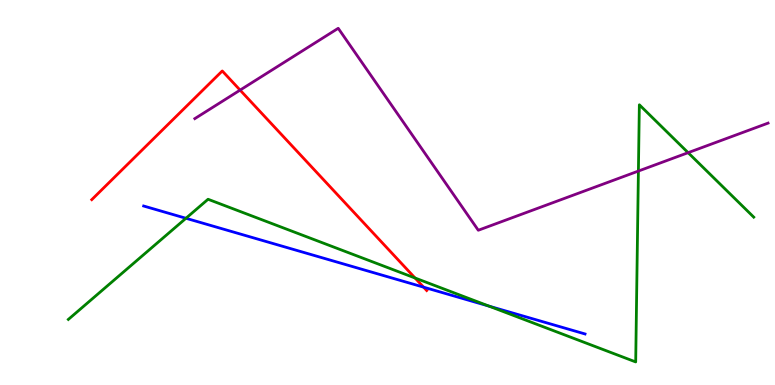[{'lines': ['blue', 'red'], 'intersections': [{'x': 5.47, 'y': 2.54}]}, {'lines': ['green', 'red'], 'intersections': [{'x': 5.36, 'y': 2.78}]}, {'lines': ['purple', 'red'], 'intersections': [{'x': 3.1, 'y': 7.66}]}, {'lines': ['blue', 'green'], 'intersections': [{'x': 2.4, 'y': 4.33}, {'x': 6.31, 'y': 2.05}]}, {'lines': ['blue', 'purple'], 'intersections': []}, {'lines': ['green', 'purple'], 'intersections': [{'x': 8.24, 'y': 5.56}, {'x': 8.88, 'y': 6.03}]}]